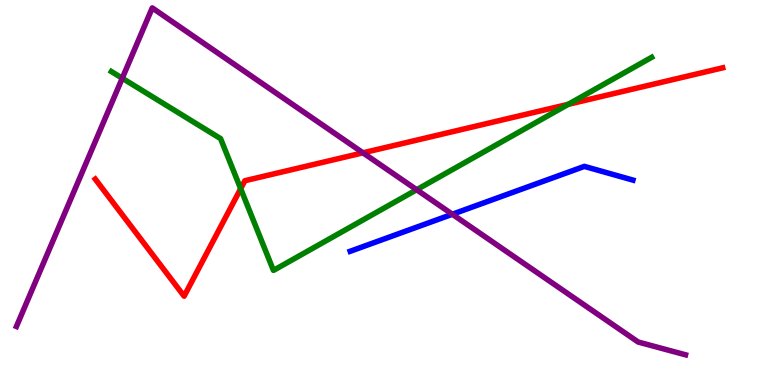[{'lines': ['blue', 'red'], 'intersections': []}, {'lines': ['green', 'red'], 'intersections': [{'x': 3.11, 'y': 5.1}, {'x': 7.33, 'y': 7.29}]}, {'lines': ['purple', 'red'], 'intersections': [{'x': 4.68, 'y': 6.03}]}, {'lines': ['blue', 'green'], 'intersections': []}, {'lines': ['blue', 'purple'], 'intersections': [{'x': 5.84, 'y': 4.43}]}, {'lines': ['green', 'purple'], 'intersections': [{'x': 1.58, 'y': 7.97}, {'x': 5.38, 'y': 5.07}]}]